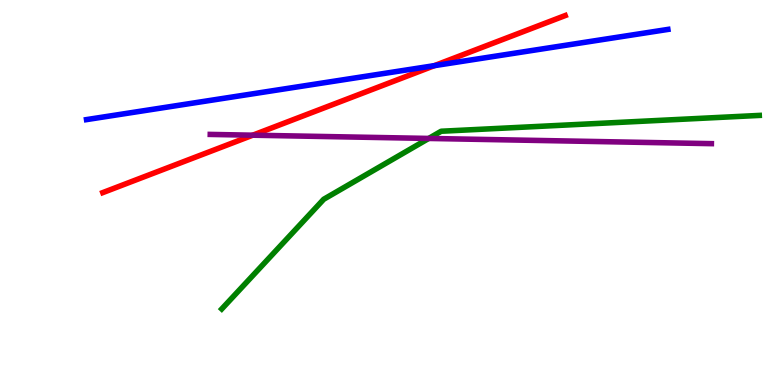[{'lines': ['blue', 'red'], 'intersections': [{'x': 5.6, 'y': 8.29}]}, {'lines': ['green', 'red'], 'intersections': []}, {'lines': ['purple', 'red'], 'intersections': [{'x': 3.26, 'y': 6.49}]}, {'lines': ['blue', 'green'], 'intersections': []}, {'lines': ['blue', 'purple'], 'intersections': []}, {'lines': ['green', 'purple'], 'intersections': [{'x': 5.53, 'y': 6.4}]}]